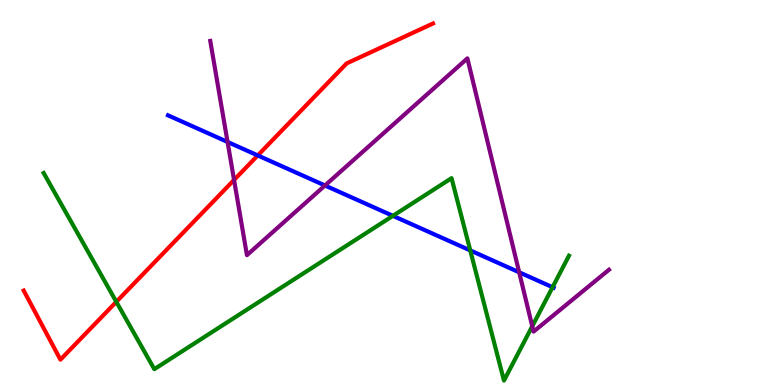[{'lines': ['blue', 'red'], 'intersections': [{'x': 3.33, 'y': 5.96}]}, {'lines': ['green', 'red'], 'intersections': [{'x': 1.5, 'y': 2.16}]}, {'lines': ['purple', 'red'], 'intersections': [{'x': 3.02, 'y': 5.33}]}, {'lines': ['blue', 'green'], 'intersections': [{'x': 5.07, 'y': 4.39}, {'x': 6.07, 'y': 3.5}, {'x': 7.13, 'y': 2.54}]}, {'lines': ['blue', 'purple'], 'intersections': [{'x': 2.94, 'y': 6.31}, {'x': 4.19, 'y': 5.18}, {'x': 6.7, 'y': 2.93}]}, {'lines': ['green', 'purple'], 'intersections': [{'x': 6.87, 'y': 1.53}]}]